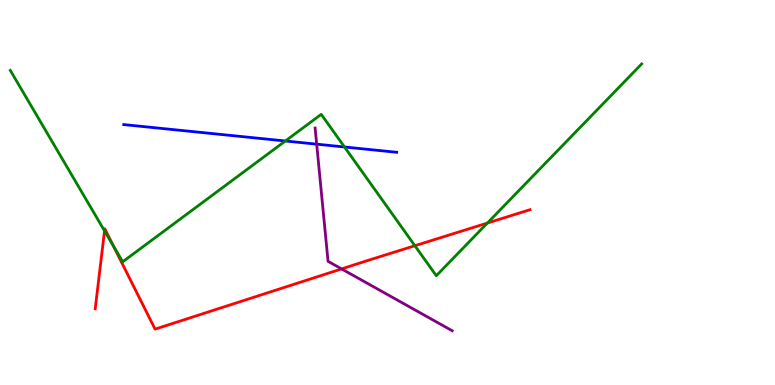[{'lines': ['blue', 'red'], 'intersections': []}, {'lines': ['green', 'red'], 'intersections': [{'x': 1.35, 'y': 4.0}, {'x': 1.46, 'y': 3.61}, {'x': 5.35, 'y': 3.62}, {'x': 6.29, 'y': 4.21}]}, {'lines': ['purple', 'red'], 'intersections': [{'x': 4.41, 'y': 3.02}]}, {'lines': ['blue', 'green'], 'intersections': [{'x': 3.68, 'y': 6.34}, {'x': 4.45, 'y': 6.18}]}, {'lines': ['blue', 'purple'], 'intersections': [{'x': 4.09, 'y': 6.26}]}, {'lines': ['green', 'purple'], 'intersections': []}]